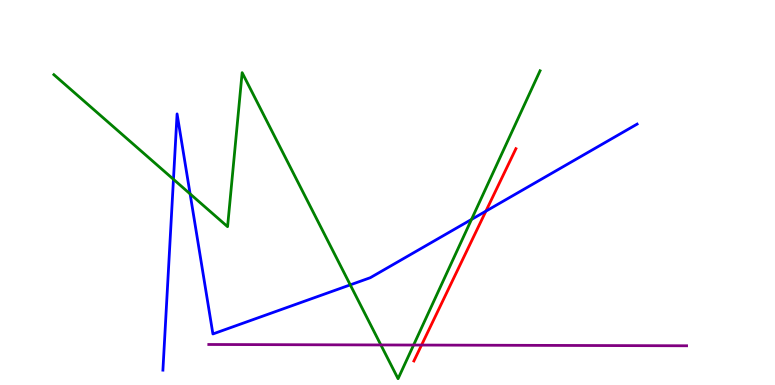[{'lines': ['blue', 'red'], 'intersections': [{'x': 6.27, 'y': 4.52}]}, {'lines': ['green', 'red'], 'intersections': []}, {'lines': ['purple', 'red'], 'intersections': [{'x': 5.44, 'y': 1.04}]}, {'lines': ['blue', 'green'], 'intersections': [{'x': 2.24, 'y': 5.34}, {'x': 2.45, 'y': 4.96}, {'x': 4.52, 'y': 2.6}, {'x': 6.08, 'y': 4.3}]}, {'lines': ['blue', 'purple'], 'intersections': []}, {'lines': ['green', 'purple'], 'intersections': [{'x': 4.91, 'y': 1.04}, {'x': 5.34, 'y': 1.04}]}]